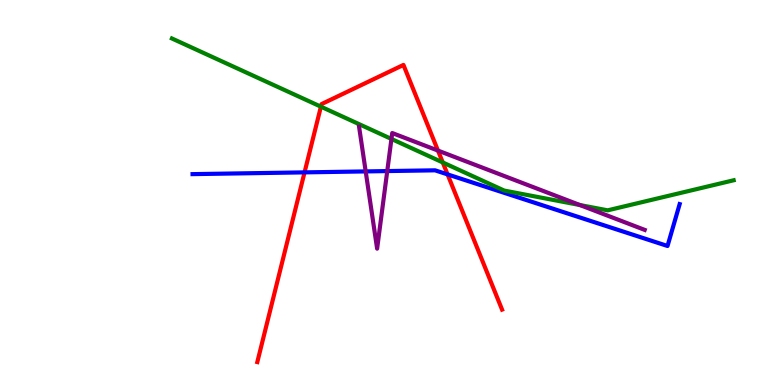[{'lines': ['blue', 'red'], 'intersections': [{'x': 3.93, 'y': 5.52}, {'x': 5.78, 'y': 5.47}]}, {'lines': ['green', 'red'], 'intersections': [{'x': 4.14, 'y': 7.23}, {'x': 5.71, 'y': 5.78}]}, {'lines': ['purple', 'red'], 'intersections': [{'x': 5.65, 'y': 6.09}]}, {'lines': ['blue', 'green'], 'intersections': []}, {'lines': ['blue', 'purple'], 'intersections': [{'x': 4.72, 'y': 5.55}, {'x': 5.0, 'y': 5.56}]}, {'lines': ['green', 'purple'], 'intersections': [{'x': 5.05, 'y': 6.39}, {'x': 7.48, 'y': 4.67}]}]